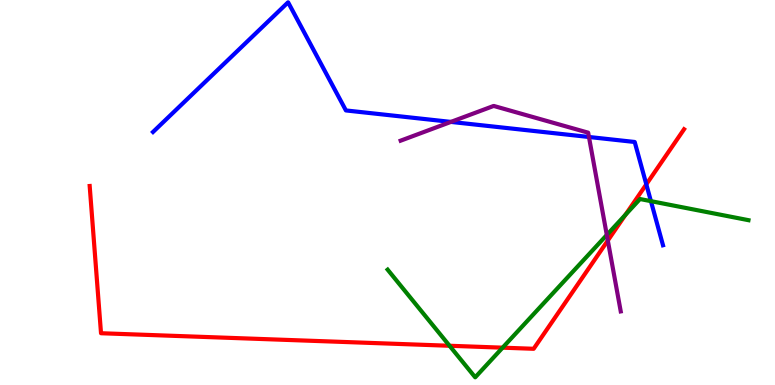[{'lines': ['blue', 'red'], 'intersections': [{'x': 8.34, 'y': 5.21}]}, {'lines': ['green', 'red'], 'intersections': [{'x': 5.8, 'y': 1.02}, {'x': 6.49, 'y': 0.97}, {'x': 8.07, 'y': 4.42}]}, {'lines': ['purple', 'red'], 'intersections': [{'x': 7.84, 'y': 3.75}]}, {'lines': ['blue', 'green'], 'intersections': [{'x': 8.4, 'y': 4.78}]}, {'lines': ['blue', 'purple'], 'intersections': [{'x': 5.82, 'y': 6.83}, {'x': 7.6, 'y': 6.44}]}, {'lines': ['green', 'purple'], 'intersections': [{'x': 7.83, 'y': 3.9}]}]